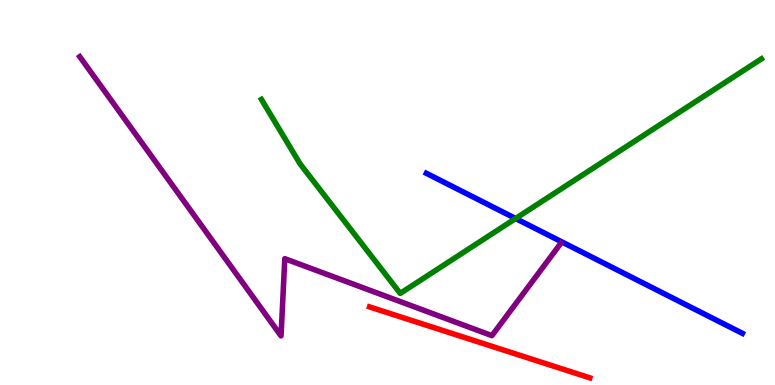[{'lines': ['blue', 'red'], 'intersections': []}, {'lines': ['green', 'red'], 'intersections': []}, {'lines': ['purple', 'red'], 'intersections': []}, {'lines': ['blue', 'green'], 'intersections': [{'x': 6.65, 'y': 4.32}]}, {'lines': ['blue', 'purple'], 'intersections': []}, {'lines': ['green', 'purple'], 'intersections': []}]